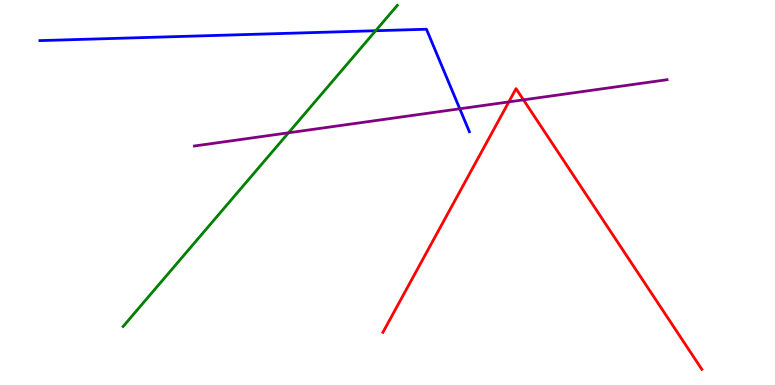[{'lines': ['blue', 'red'], 'intersections': []}, {'lines': ['green', 'red'], 'intersections': []}, {'lines': ['purple', 'red'], 'intersections': [{'x': 6.57, 'y': 7.35}, {'x': 6.75, 'y': 7.41}]}, {'lines': ['blue', 'green'], 'intersections': [{'x': 4.85, 'y': 9.2}]}, {'lines': ['blue', 'purple'], 'intersections': [{'x': 5.93, 'y': 7.17}]}, {'lines': ['green', 'purple'], 'intersections': [{'x': 3.72, 'y': 6.55}]}]